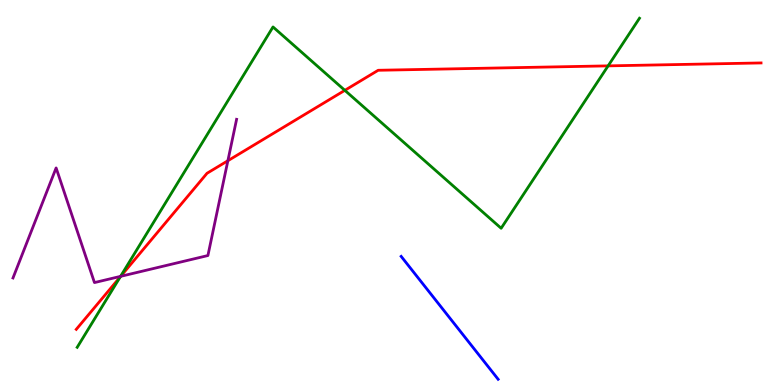[{'lines': ['blue', 'red'], 'intersections': []}, {'lines': ['green', 'red'], 'intersections': [{'x': 1.55, 'y': 2.81}, {'x': 4.45, 'y': 7.65}, {'x': 7.85, 'y': 8.29}]}, {'lines': ['purple', 'red'], 'intersections': [{'x': 1.56, 'y': 2.82}, {'x': 2.94, 'y': 5.83}]}, {'lines': ['blue', 'green'], 'intersections': []}, {'lines': ['blue', 'purple'], 'intersections': []}, {'lines': ['green', 'purple'], 'intersections': [{'x': 1.56, 'y': 2.82}]}]